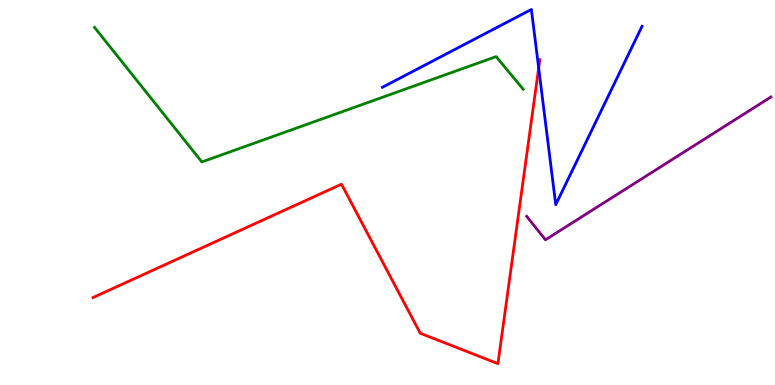[{'lines': ['blue', 'red'], 'intersections': [{'x': 6.95, 'y': 8.24}]}, {'lines': ['green', 'red'], 'intersections': []}, {'lines': ['purple', 'red'], 'intersections': []}, {'lines': ['blue', 'green'], 'intersections': []}, {'lines': ['blue', 'purple'], 'intersections': []}, {'lines': ['green', 'purple'], 'intersections': []}]